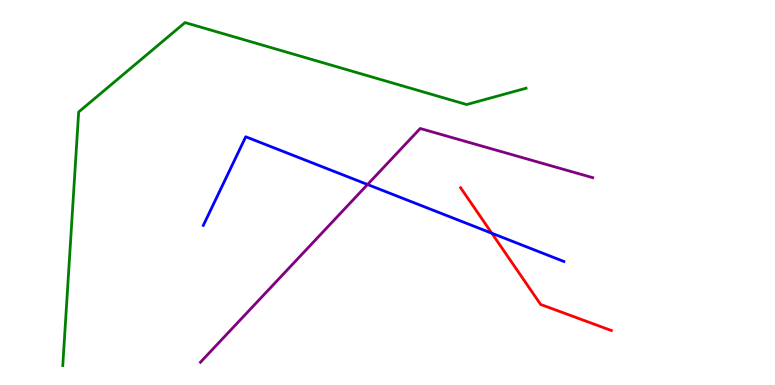[{'lines': ['blue', 'red'], 'intersections': [{'x': 6.35, 'y': 3.94}]}, {'lines': ['green', 'red'], 'intersections': []}, {'lines': ['purple', 'red'], 'intersections': []}, {'lines': ['blue', 'green'], 'intersections': []}, {'lines': ['blue', 'purple'], 'intersections': [{'x': 4.74, 'y': 5.21}]}, {'lines': ['green', 'purple'], 'intersections': []}]